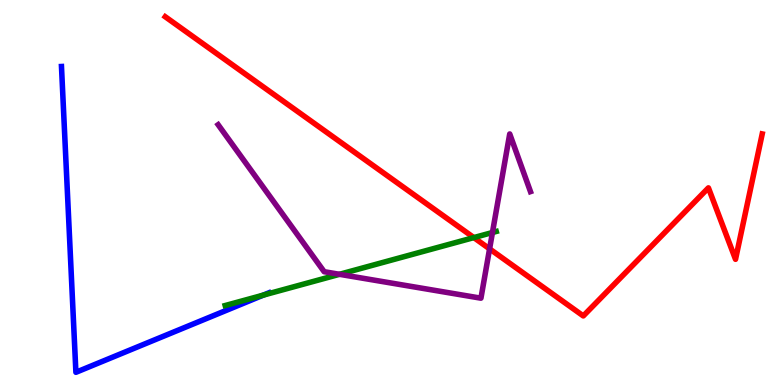[{'lines': ['blue', 'red'], 'intersections': []}, {'lines': ['green', 'red'], 'intersections': [{'x': 6.11, 'y': 3.83}]}, {'lines': ['purple', 'red'], 'intersections': [{'x': 6.32, 'y': 3.54}]}, {'lines': ['blue', 'green'], 'intersections': [{'x': 3.4, 'y': 2.33}]}, {'lines': ['blue', 'purple'], 'intersections': []}, {'lines': ['green', 'purple'], 'intersections': [{'x': 4.38, 'y': 2.88}, {'x': 6.35, 'y': 3.96}]}]